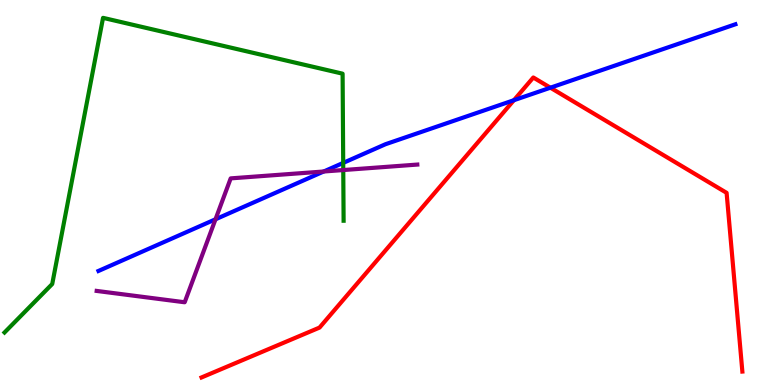[{'lines': ['blue', 'red'], 'intersections': [{'x': 6.63, 'y': 7.4}, {'x': 7.1, 'y': 7.72}]}, {'lines': ['green', 'red'], 'intersections': []}, {'lines': ['purple', 'red'], 'intersections': []}, {'lines': ['blue', 'green'], 'intersections': [{'x': 4.43, 'y': 5.77}]}, {'lines': ['blue', 'purple'], 'intersections': [{'x': 2.78, 'y': 4.3}, {'x': 4.18, 'y': 5.55}]}, {'lines': ['green', 'purple'], 'intersections': [{'x': 4.43, 'y': 5.58}]}]